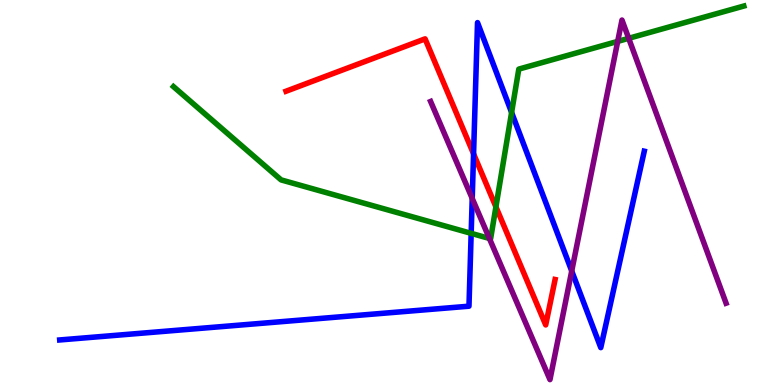[{'lines': ['blue', 'red'], 'intersections': [{'x': 6.11, 'y': 6.0}]}, {'lines': ['green', 'red'], 'intersections': [{'x': 6.4, 'y': 4.63}]}, {'lines': ['purple', 'red'], 'intersections': []}, {'lines': ['blue', 'green'], 'intersections': [{'x': 6.08, 'y': 3.94}, {'x': 6.6, 'y': 7.08}]}, {'lines': ['blue', 'purple'], 'intersections': [{'x': 6.09, 'y': 4.85}, {'x': 7.38, 'y': 2.96}]}, {'lines': ['green', 'purple'], 'intersections': [{'x': 6.31, 'y': 3.81}, {'x': 7.97, 'y': 8.92}, {'x': 8.11, 'y': 9.0}]}]